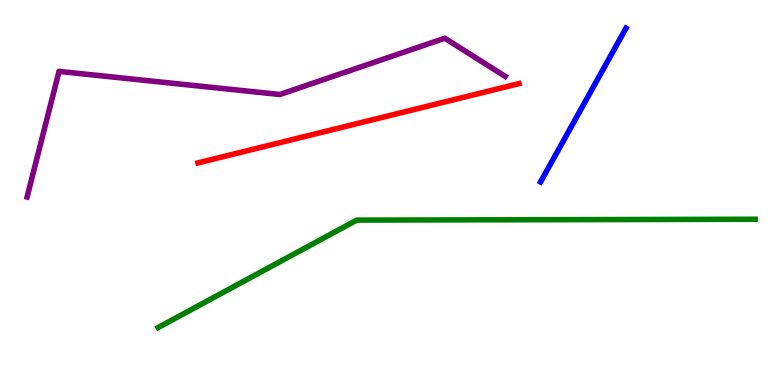[{'lines': ['blue', 'red'], 'intersections': []}, {'lines': ['green', 'red'], 'intersections': []}, {'lines': ['purple', 'red'], 'intersections': []}, {'lines': ['blue', 'green'], 'intersections': []}, {'lines': ['blue', 'purple'], 'intersections': []}, {'lines': ['green', 'purple'], 'intersections': []}]